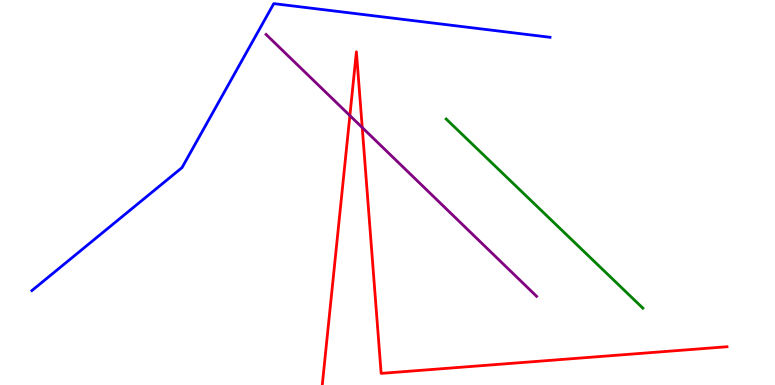[{'lines': ['blue', 'red'], 'intersections': []}, {'lines': ['green', 'red'], 'intersections': []}, {'lines': ['purple', 'red'], 'intersections': [{'x': 4.51, 'y': 7.0}, {'x': 4.67, 'y': 6.69}]}, {'lines': ['blue', 'green'], 'intersections': []}, {'lines': ['blue', 'purple'], 'intersections': []}, {'lines': ['green', 'purple'], 'intersections': []}]